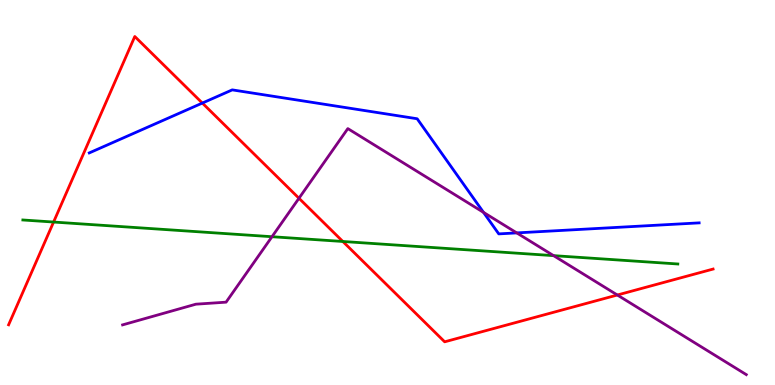[{'lines': ['blue', 'red'], 'intersections': [{'x': 2.61, 'y': 7.32}]}, {'lines': ['green', 'red'], 'intersections': [{'x': 0.691, 'y': 4.23}, {'x': 4.42, 'y': 3.73}]}, {'lines': ['purple', 'red'], 'intersections': [{'x': 3.86, 'y': 4.85}, {'x': 7.97, 'y': 2.34}]}, {'lines': ['blue', 'green'], 'intersections': []}, {'lines': ['blue', 'purple'], 'intersections': [{'x': 6.24, 'y': 4.48}, {'x': 6.67, 'y': 3.95}]}, {'lines': ['green', 'purple'], 'intersections': [{'x': 3.51, 'y': 3.85}, {'x': 7.14, 'y': 3.36}]}]